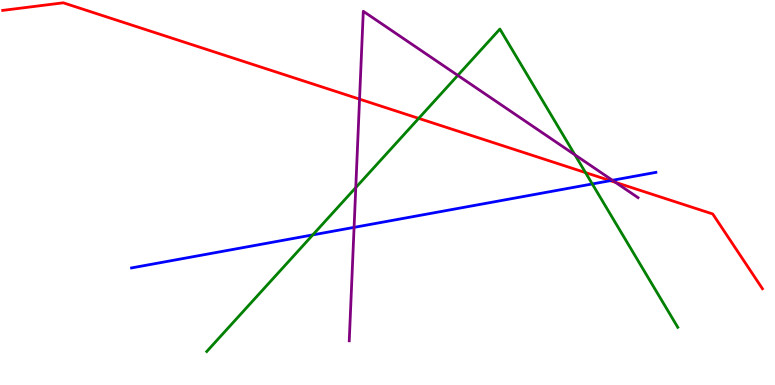[{'lines': ['blue', 'red'], 'intersections': [{'x': 7.88, 'y': 5.31}]}, {'lines': ['green', 'red'], 'intersections': [{'x': 5.4, 'y': 6.93}, {'x': 7.55, 'y': 5.52}]}, {'lines': ['purple', 'red'], 'intersections': [{'x': 4.64, 'y': 7.43}, {'x': 7.94, 'y': 5.26}]}, {'lines': ['blue', 'green'], 'intersections': [{'x': 4.04, 'y': 3.9}, {'x': 7.64, 'y': 5.22}]}, {'lines': ['blue', 'purple'], 'intersections': [{'x': 4.57, 'y': 4.09}, {'x': 7.9, 'y': 5.32}]}, {'lines': ['green', 'purple'], 'intersections': [{'x': 4.59, 'y': 5.13}, {'x': 5.91, 'y': 8.04}, {'x': 7.42, 'y': 5.98}]}]